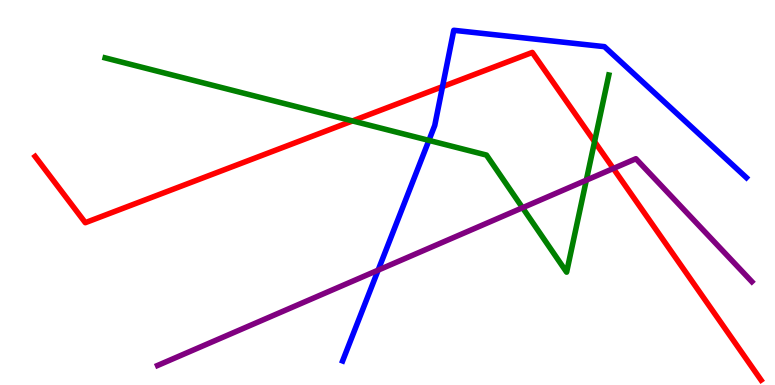[{'lines': ['blue', 'red'], 'intersections': [{'x': 5.71, 'y': 7.75}]}, {'lines': ['green', 'red'], 'intersections': [{'x': 4.55, 'y': 6.86}, {'x': 7.67, 'y': 6.32}]}, {'lines': ['purple', 'red'], 'intersections': [{'x': 7.91, 'y': 5.62}]}, {'lines': ['blue', 'green'], 'intersections': [{'x': 5.53, 'y': 6.35}]}, {'lines': ['blue', 'purple'], 'intersections': [{'x': 4.88, 'y': 2.98}]}, {'lines': ['green', 'purple'], 'intersections': [{'x': 6.74, 'y': 4.6}, {'x': 7.57, 'y': 5.32}]}]